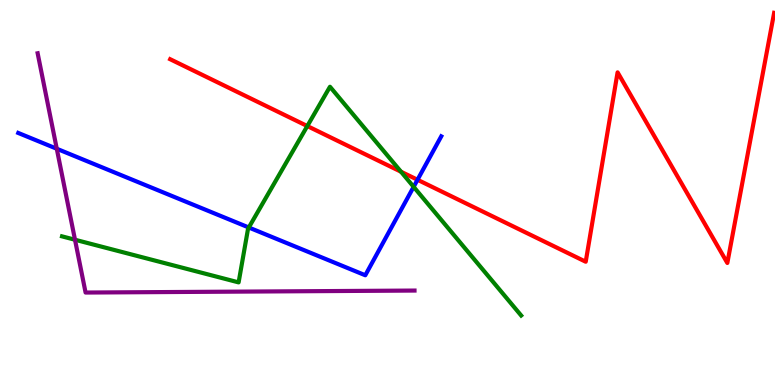[{'lines': ['blue', 'red'], 'intersections': [{'x': 5.39, 'y': 5.33}]}, {'lines': ['green', 'red'], 'intersections': [{'x': 3.97, 'y': 6.73}, {'x': 5.17, 'y': 5.54}]}, {'lines': ['purple', 'red'], 'intersections': []}, {'lines': ['blue', 'green'], 'intersections': [{'x': 3.21, 'y': 4.09}, {'x': 5.34, 'y': 5.15}]}, {'lines': ['blue', 'purple'], 'intersections': [{'x': 0.733, 'y': 6.14}]}, {'lines': ['green', 'purple'], 'intersections': [{'x': 0.968, 'y': 3.77}]}]